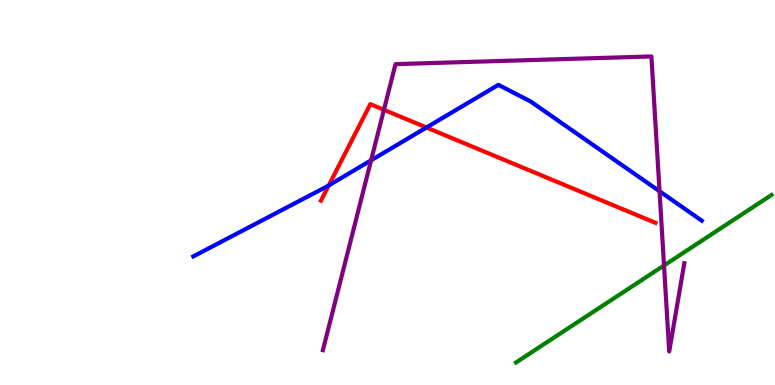[{'lines': ['blue', 'red'], 'intersections': [{'x': 4.24, 'y': 5.18}, {'x': 5.5, 'y': 6.69}]}, {'lines': ['green', 'red'], 'intersections': []}, {'lines': ['purple', 'red'], 'intersections': [{'x': 4.95, 'y': 7.15}]}, {'lines': ['blue', 'green'], 'intersections': []}, {'lines': ['blue', 'purple'], 'intersections': [{'x': 4.79, 'y': 5.84}, {'x': 8.51, 'y': 5.03}]}, {'lines': ['green', 'purple'], 'intersections': [{'x': 8.57, 'y': 3.11}]}]